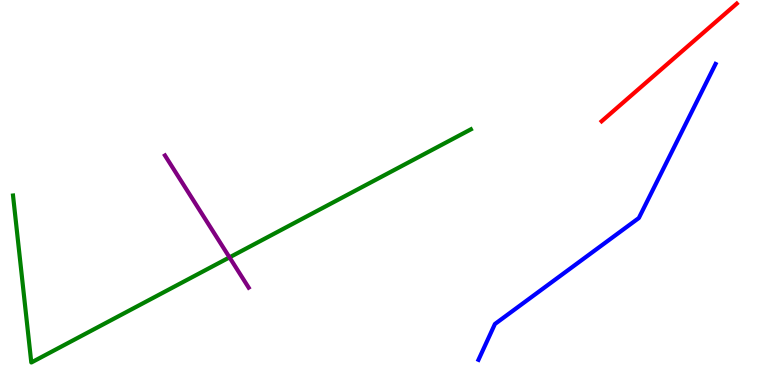[{'lines': ['blue', 'red'], 'intersections': []}, {'lines': ['green', 'red'], 'intersections': []}, {'lines': ['purple', 'red'], 'intersections': []}, {'lines': ['blue', 'green'], 'intersections': []}, {'lines': ['blue', 'purple'], 'intersections': []}, {'lines': ['green', 'purple'], 'intersections': [{'x': 2.96, 'y': 3.32}]}]